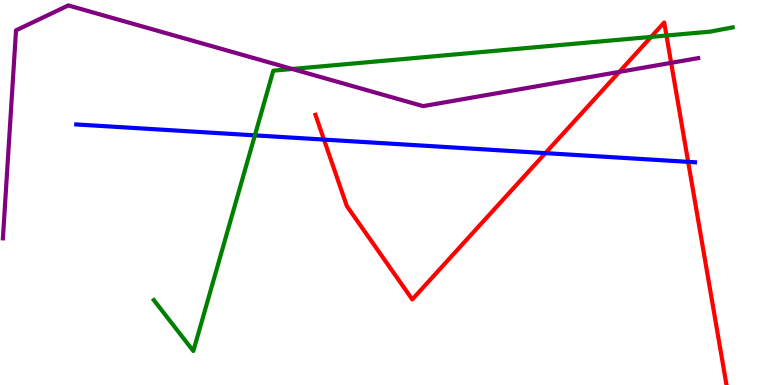[{'lines': ['blue', 'red'], 'intersections': [{'x': 4.18, 'y': 6.37}, {'x': 7.04, 'y': 6.02}, {'x': 8.88, 'y': 5.8}]}, {'lines': ['green', 'red'], 'intersections': [{'x': 8.4, 'y': 9.04}, {'x': 8.6, 'y': 9.08}]}, {'lines': ['purple', 'red'], 'intersections': [{'x': 7.99, 'y': 8.13}, {'x': 8.66, 'y': 8.37}]}, {'lines': ['blue', 'green'], 'intersections': [{'x': 3.29, 'y': 6.48}]}, {'lines': ['blue', 'purple'], 'intersections': []}, {'lines': ['green', 'purple'], 'intersections': [{'x': 3.77, 'y': 8.21}]}]